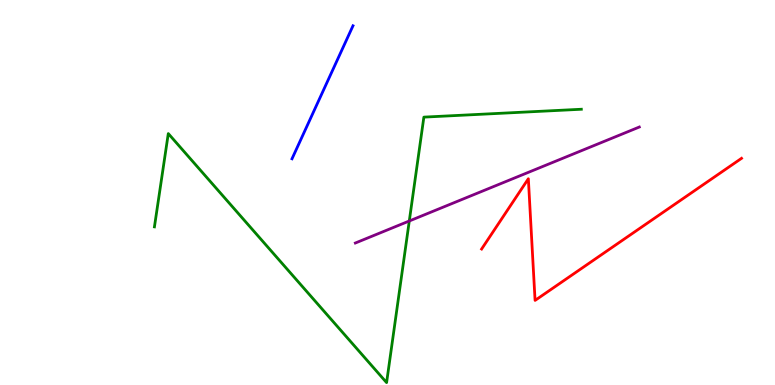[{'lines': ['blue', 'red'], 'intersections': []}, {'lines': ['green', 'red'], 'intersections': []}, {'lines': ['purple', 'red'], 'intersections': []}, {'lines': ['blue', 'green'], 'intersections': []}, {'lines': ['blue', 'purple'], 'intersections': []}, {'lines': ['green', 'purple'], 'intersections': [{'x': 5.28, 'y': 4.26}]}]